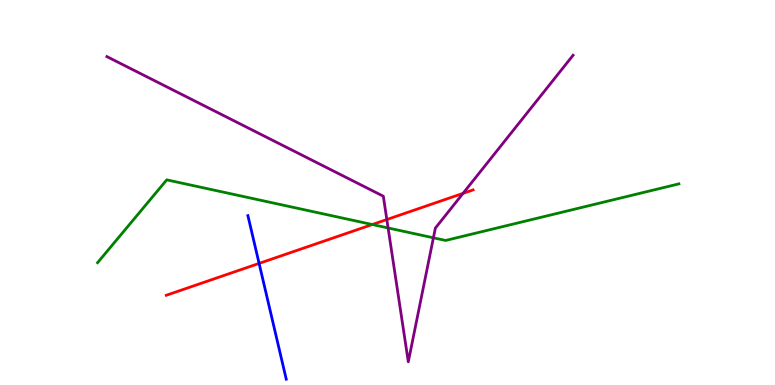[{'lines': ['blue', 'red'], 'intersections': [{'x': 3.34, 'y': 3.16}]}, {'lines': ['green', 'red'], 'intersections': [{'x': 4.8, 'y': 4.17}]}, {'lines': ['purple', 'red'], 'intersections': [{'x': 4.99, 'y': 4.3}, {'x': 5.97, 'y': 4.98}]}, {'lines': ['blue', 'green'], 'intersections': []}, {'lines': ['blue', 'purple'], 'intersections': []}, {'lines': ['green', 'purple'], 'intersections': [{'x': 5.01, 'y': 4.08}, {'x': 5.59, 'y': 3.82}]}]